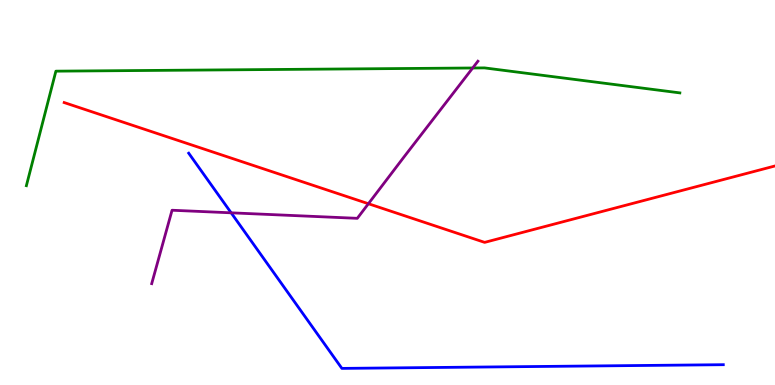[{'lines': ['blue', 'red'], 'intersections': []}, {'lines': ['green', 'red'], 'intersections': []}, {'lines': ['purple', 'red'], 'intersections': [{'x': 4.75, 'y': 4.71}]}, {'lines': ['blue', 'green'], 'intersections': []}, {'lines': ['blue', 'purple'], 'intersections': [{'x': 2.98, 'y': 4.47}]}, {'lines': ['green', 'purple'], 'intersections': [{'x': 6.1, 'y': 8.23}]}]